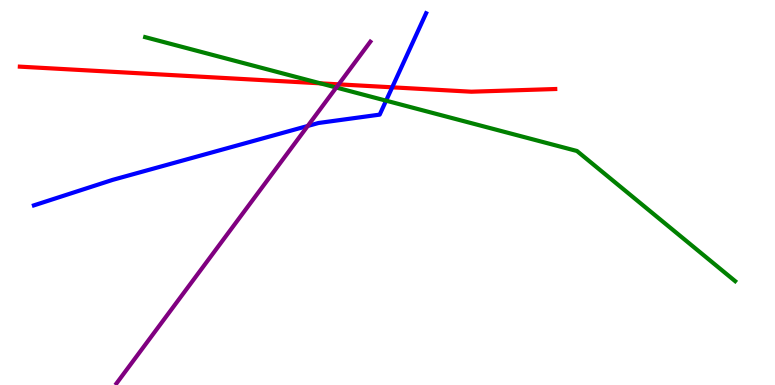[{'lines': ['blue', 'red'], 'intersections': [{'x': 5.06, 'y': 7.73}]}, {'lines': ['green', 'red'], 'intersections': [{'x': 4.13, 'y': 7.84}]}, {'lines': ['purple', 'red'], 'intersections': [{'x': 4.37, 'y': 7.81}]}, {'lines': ['blue', 'green'], 'intersections': [{'x': 4.98, 'y': 7.39}]}, {'lines': ['blue', 'purple'], 'intersections': [{'x': 3.97, 'y': 6.73}]}, {'lines': ['green', 'purple'], 'intersections': [{'x': 4.34, 'y': 7.73}]}]